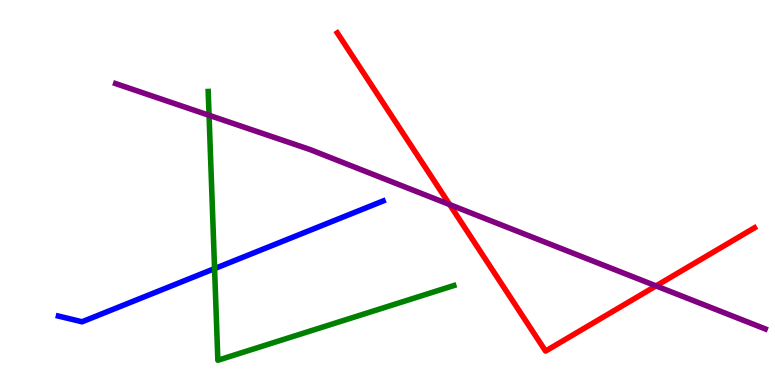[{'lines': ['blue', 'red'], 'intersections': []}, {'lines': ['green', 'red'], 'intersections': []}, {'lines': ['purple', 'red'], 'intersections': [{'x': 5.8, 'y': 4.69}, {'x': 8.47, 'y': 2.57}]}, {'lines': ['blue', 'green'], 'intersections': [{'x': 2.77, 'y': 3.02}]}, {'lines': ['blue', 'purple'], 'intersections': []}, {'lines': ['green', 'purple'], 'intersections': [{'x': 2.7, 'y': 7.01}]}]